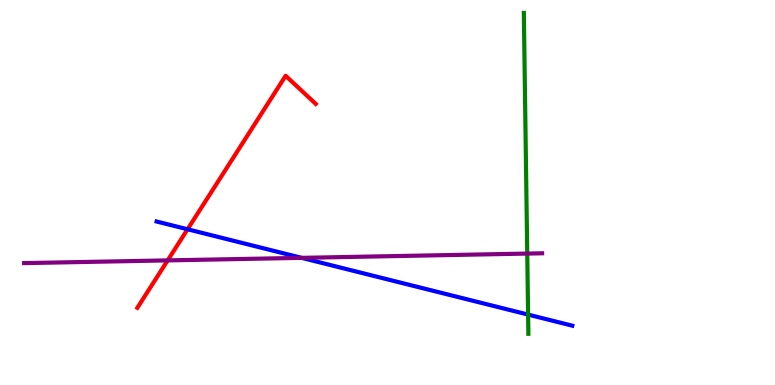[{'lines': ['blue', 'red'], 'intersections': [{'x': 2.42, 'y': 4.05}]}, {'lines': ['green', 'red'], 'intersections': []}, {'lines': ['purple', 'red'], 'intersections': [{'x': 2.16, 'y': 3.24}]}, {'lines': ['blue', 'green'], 'intersections': [{'x': 6.81, 'y': 1.83}]}, {'lines': ['blue', 'purple'], 'intersections': [{'x': 3.89, 'y': 3.3}]}, {'lines': ['green', 'purple'], 'intersections': [{'x': 6.8, 'y': 3.41}]}]